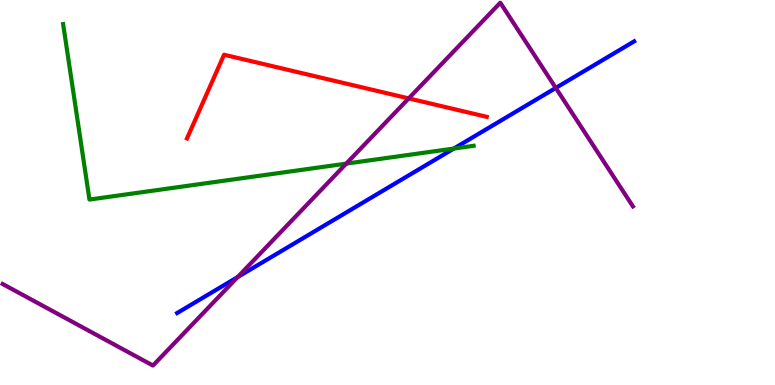[{'lines': ['blue', 'red'], 'intersections': []}, {'lines': ['green', 'red'], 'intersections': []}, {'lines': ['purple', 'red'], 'intersections': [{'x': 5.27, 'y': 7.44}]}, {'lines': ['blue', 'green'], 'intersections': [{'x': 5.86, 'y': 6.14}]}, {'lines': ['blue', 'purple'], 'intersections': [{'x': 3.07, 'y': 2.8}, {'x': 7.17, 'y': 7.72}]}, {'lines': ['green', 'purple'], 'intersections': [{'x': 4.47, 'y': 5.75}]}]